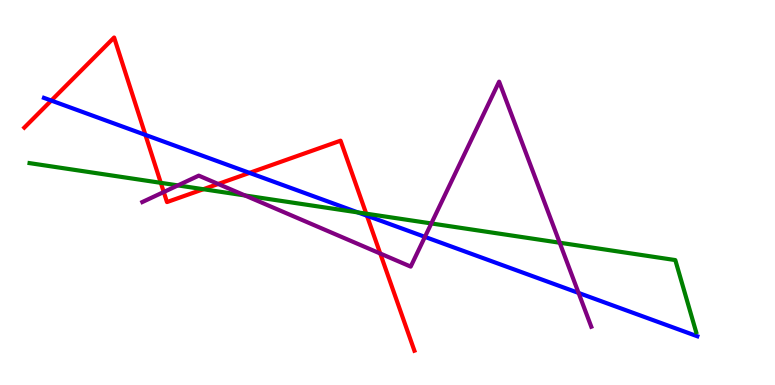[{'lines': ['blue', 'red'], 'intersections': [{'x': 0.662, 'y': 7.39}, {'x': 1.88, 'y': 6.5}, {'x': 3.22, 'y': 5.51}, {'x': 4.73, 'y': 4.4}]}, {'lines': ['green', 'red'], 'intersections': [{'x': 2.07, 'y': 5.25}, {'x': 2.62, 'y': 5.09}, {'x': 4.73, 'y': 4.45}]}, {'lines': ['purple', 'red'], 'intersections': [{'x': 2.11, 'y': 5.01}, {'x': 2.82, 'y': 5.22}, {'x': 4.91, 'y': 3.41}]}, {'lines': ['blue', 'green'], 'intersections': [{'x': 4.62, 'y': 4.48}]}, {'lines': ['blue', 'purple'], 'intersections': [{'x': 5.48, 'y': 3.85}, {'x': 7.47, 'y': 2.39}]}, {'lines': ['green', 'purple'], 'intersections': [{'x': 2.3, 'y': 5.18}, {'x': 3.16, 'y': 4.92}, {'x': 5.57, 'y': 4.2}, {'x': 7.22, 'y': 3.7}]}]